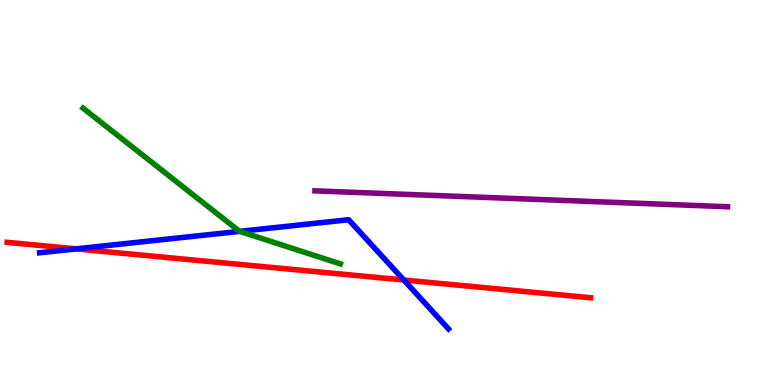[{'lines': ['blue', 'red'], 'intersections': [{'x': 0.981, 'y': 3.54}, {'x': 5.21, 'y': 2.73}]}, {'lines': ['green', 'red'], 'intersections': []}, {'lines': ['purple', 'red'], 'intersections': []}, {'lines': ['blue', 'green'], 'intersections': [{'x': 3.09, 'y': 3.99}]}, {'lines': ['blue', 'purple'], 'intersections': []}, {'lines': ['green', 'purple'], 'intersections': []}]